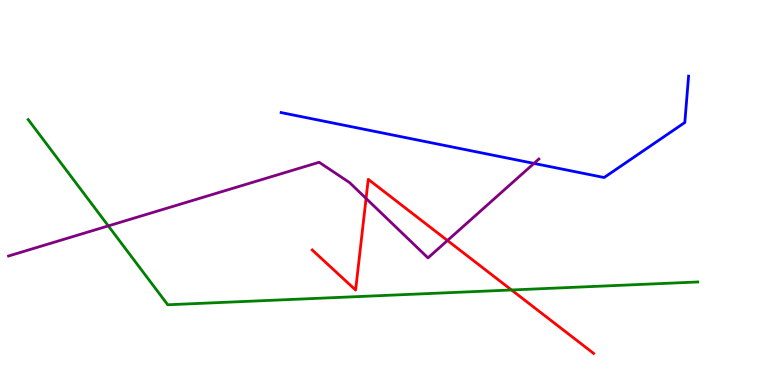[{'lines': ['blue', 'red'], 'intersections': []}, {'lines': ['green', 'red'], 'intersections': [{'x': 6.6, 'y': 2.47}]}, {'lines': ['purple', 'red'], 'intersections': [{'x': 4.72, 'y': 4.85}, {'x': 5.77, 'y': 3.75}]}, {'lines': ['blue', 'green'], 'intersections': []}, {'lines': ['blue', 'purple'], 'intersections': [{'x': 6.89, 'y': 5.76}]}, {'lines': ['green', 'purple'], 'intersections': [{'x': 1.4, 'y': 4.13}]}]